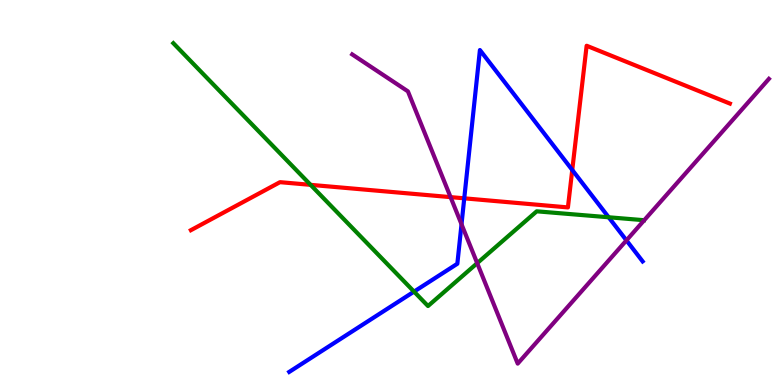[{'lines': ['blue', 'red'], 'intersections': [{'x': 5.99, 'y': 4.85}, {'x': 7.38, 'y': 5.59}]}, {'lines': ['green', 'red'], 'intersections': [{'x': 4.01, 'y': 5.2}]}, {'lines': ['purple', 'red'], 'intersections': [{'x': 5.81, 'y': 4.88}]}, {'lines': ['blue', 'green'], 'intersections': [{'x': 5.34, 'y': 2.43}, {'x': 7.85, 'y': 4.36}]}, {'lines': ['blue', 'purple'], 'intersections': [{'x': 5.96, 'y': 4.17}, {'x': 8.08, 'y': 3.76}]}, {'lines': ['green', 'purple'], 'intersections': [{'x': 6.16, 'y': 3.16}]}]